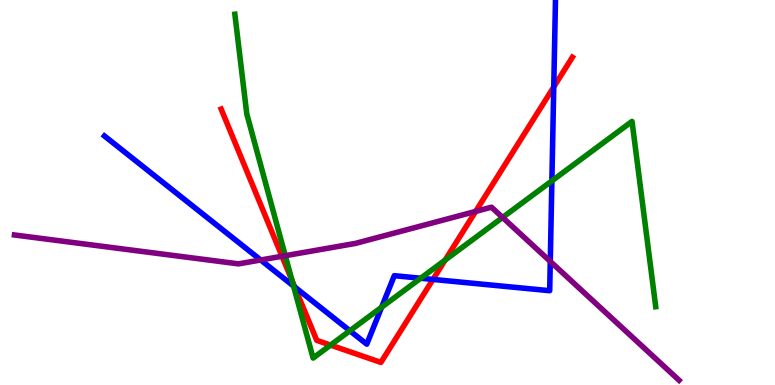[{'lines': ['blue', 'red'], 'intersections': [{'x': 3.8, 'y': 2.55}, {'x': 5.59, 'y': 2.74}, {'x': 7.15, 'y': 7.74}]}, {'lines': ['green', 'red'], 'intersections': [{'x': 3.77, 'y': 2.71}, {'x': 4.27, 'y': 1.04}, {'x': 5.74, 'y': 3.24}]}, {'lines': ['purple', 'red'], 'intersections': [{'x': 3.64, 'y': 3.34}, {'x': 6.14, 'y': 4.51}]}, {'lines': ['blue', 'green'], 'intersections': [{'x': 3.79, 'y': 2.57}, {'x': 4.51, 'y': 1.41}, {'x': 4.92, 'y': 2.02}, {'x': 5.43, 'y': 2.77}, {'x': 7.12, 'y': 5.3}]}, {'lines': ['blue', 'purple'], 'intersections': [{'x': 3.36, 'y': 3.25}, {'x': 7.1, 'y': 3.21}]}, {'lines': ['green', 'purple'], 'intersections': [{'x': 3.68, 'y': 3.36}, {'x': 6.49, 'y': 4.35}]}]